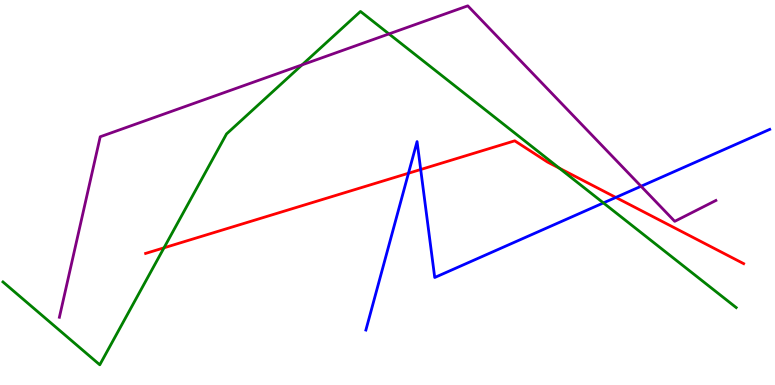[{'lines': ['blue', 'red'], 'intersections': [{'x': 5.27, 'y': 5.5}, {'x': 5.43, 'y': 5.6}, {'x': 7.95, 'y': 4.87}]}, {'lines': ['green', 'red'], 'intersections': [{'x': 2.12, 'y': 3.56}, {'x': 7.22, 'y': 5.63}]}, {'lines': ['purple', 'red'], 'intersections': []}, {'lines': ['blue', 'green'], 'intersections': [{'x': 7.79, 'y': 4.73}]}, {'lines': ['blue', 'purple'], 'intersections': [{'x': 8.27, 'y': 5.16}]}, {'lines': ['green', 'purple'], 'intersections': [{'x': 3.9, 'y': 8.32}, {'x': 5.02, 'y': 9.12}]}]